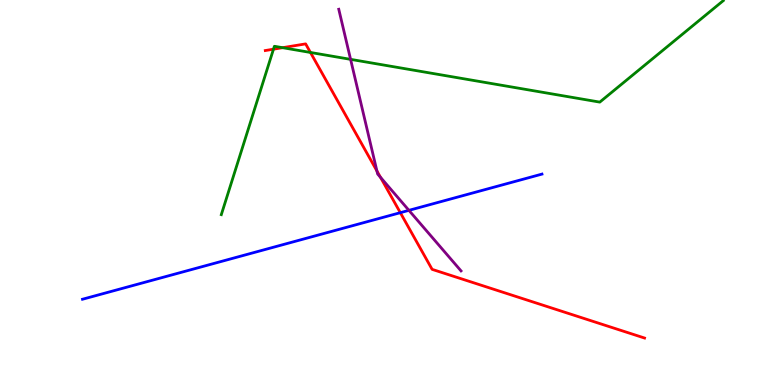[{'lines': ['blue', 'red'], 'intersections': [{'x': 5.17, 'y': 4.48}]}, {'lines': ['green', 'red'], 'intersections': [{'x': 3.53, 'y': 8.72}, {'x': 3.65, 'y': 8.76}, {'x': 4.01, 'y': 8.64}]}, {'lines': ['purple', 'red'], 'intersections': [{'x': 4.86, 'y': 5.56}, {'x': 4.91, 'y': 5.39}]}, {'lines': ['blue', 'green'], 'intersections': []}, {'lines': ['blue', 'purple'], 'intersections': [{'x': 5.28, 'y': 4.54}]}, {'lines': ['green', 'purple'], 'intersections': [{'x': 4.52, 'y': 8.46}]}]